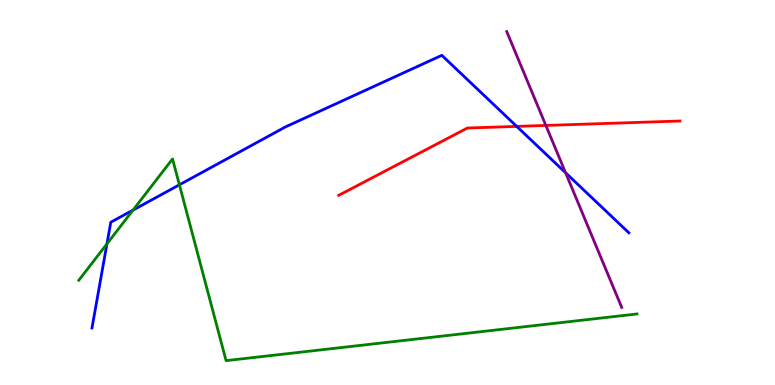[{'lines': ['blue', 'red'], 'intersections': [{'x': 6.67, 'y': 6.72}]}, {'lines': ['green', 'red'], 'intersections': []}, {'lines': ['purple', 'red'], 'intersections': [{'x': 7.04, 'y': 6.74}]}, {'lines': ['blue', 'green'], 'intersections': [{'x': 1.38, 'y': 3.67}, {'x': 1.72, 'y': 4.54}, {'x': 2.31, 'y': 5.2}]}, {'lines': ['blue', 'purple'], 'intersections': [{'x': 7.3, 'y': 5.51}]}, {'lines': ['green', 'purple'], 'intersections': []}]